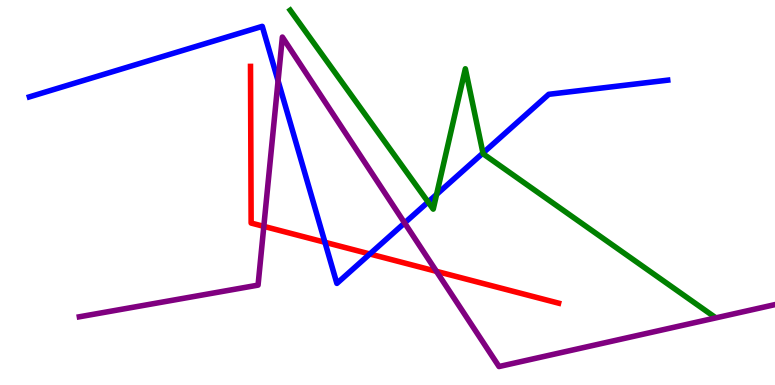[{'lines': ['blue', 'red'], 'intersections': [{'x': 4.19, 'y': 3.71}, {'x': 4.77, 'y': 3.4}]}, {'lines': ['green', 'red'], 'intersections': []}, {'lines': ['purple', 'red'], 'intersections': [{'x': 3.4, 'y': 4.12}, {'x': 5.63, 'y': 2.95}]}, {'lines': ['blue', 'green'], 'intersections': [{'x': 5.52, 'y': 4.75}, {'x': 5.63, 'y': 4.95}, {'x': 6.23, 'y': 6.03}]}, {'lines': ['blue', 'purple'], 'intersections': [{'x': 3.59, 'y': 7.9}, {'x': 5.22, 'y': 4.21}]}, {'lines': ['green', 'purple'], 'intersections': []}]